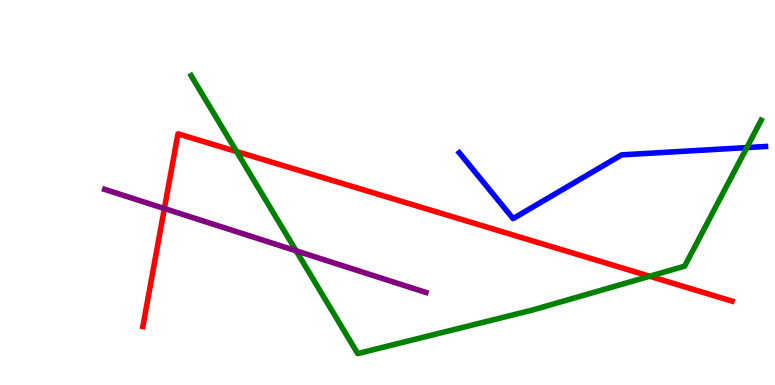[{'lines': ['blue', 'red'], 'intersections': []}, {'lines': ['green', 'red'], 'intersections': [{'x': 3.05, 'y': 6.06}, {'x': 8.38, 'y': 2.82}]}, {'lines': ['purple', 'red'], 'intersections': [{'x': 2.12, 'y': 4.58}]}, {'lines': ['blue', 'green'], 'intersections': [{'x': 9.64, 'y': 6.17}]}, {'lines': ['blue', 'purple'], 'intersections': []}, {'lines': ['green', 'purple'], 'intersections': [{'x': 3.82, 'y': 3.49}]}]